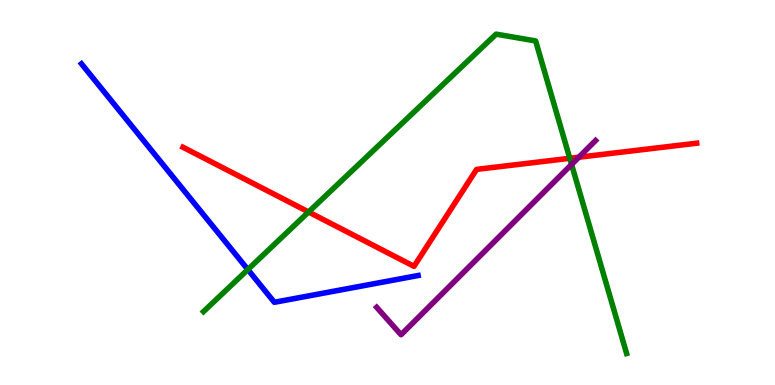[{'lines': ['blue', 'red'], 'intersections': []}, {'lines': ['green', 'red'], 'intersections': [{'x': 3.98, 'y': 4.49}, {'x': 7.35, 'y': 5.89}]}, {'lines': ['purple', 'red'], 'intersections': [{'x': 7.47, 'y': 5.92}]}, {'lines': ['blue', 'green'], 'intersections': [{'x': 3.2, 'y': 3.0}]}, {'lines': ['blue', 'purple'], 'intersections': []}, {'lines': ['green', 'purple'], 'intersections': [{'x': 7.38, 'y': 5.73}]}]